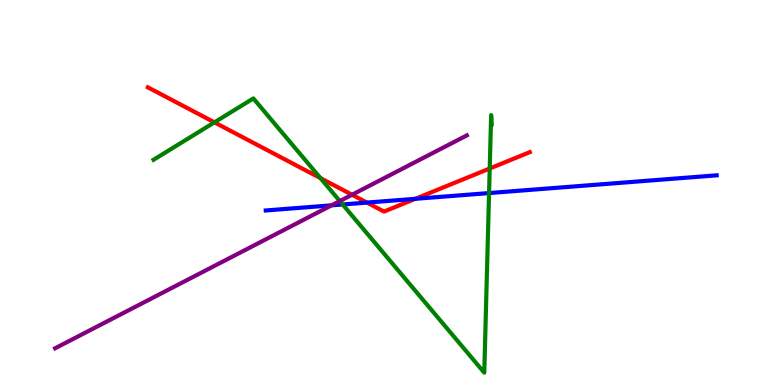[{'lines': ['blue', 'red'], 'intersections': [{'x': 4.73, 'y': 4.74}, {'x': 5.36, 'y': 4.84}]}, {'lines': ['green', 'red'], 'intersections': [{'x': 2.77, 'y': 6.82}, {'x': 4.14, 'y': 5.37}, {'x': 6.32, 'y': 5.62}]}, {'lines': ['purple', 'red'], 'intersections': [{'x': 4.54, 'y': 4.94}]}, {'lines': ['blue', 'green'], 'intersections': [{'x': 4.42, 'y': 4.69}, {'x': 6.31, 'y': 4.99}]}, {'lines': ['blue', 'purple'], 'intersections': [{'x': 4.28, 'y': 4.67}]}, {'lines': ['green', 'purple'], 'intersections': [{'x': 4.38, 'y': 4.78}]}]